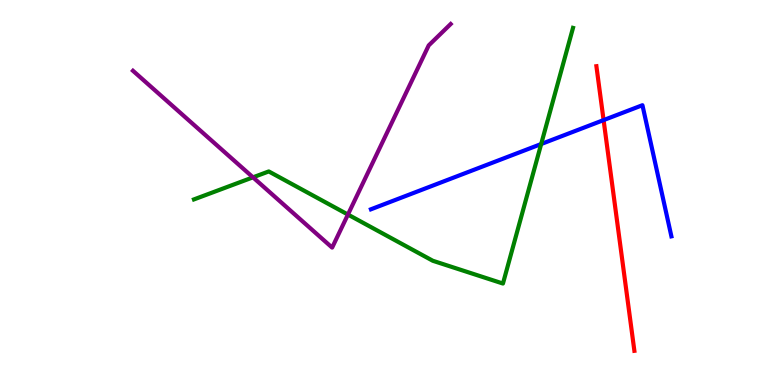[{'lines': ['blue', 'red'], 'intersections': [{'x': 7.79, 'y': 6.88}]}, {'lines': ['green', 'red'], 'intersections': []}, {'lines': ['purple', 'red'], 'intersections': []}, {'lines': ['blue', 'green'], 'intersections': [{'x': 6.98, 'y': 6.26}]}, {'lines': ['blue', 'purple'], 'intersections': []}, {'lines': ['green', 'purple'], 'intersections': [{'x': 3.26, 'y': 5.39}, {'x': 4.49, 'y': 4.43}]}]